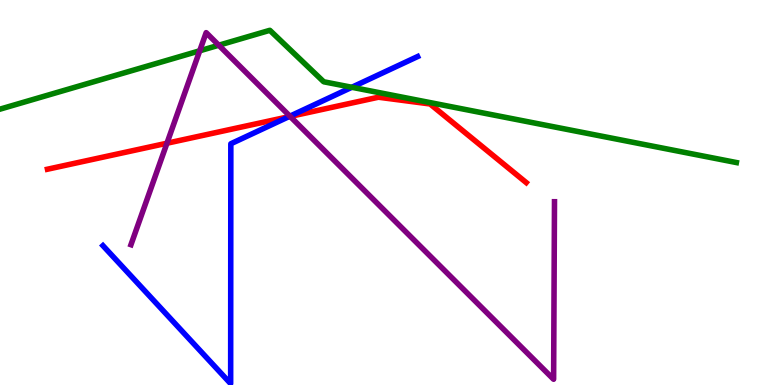[{'lines': ['blue', 'red'], 'intersections': [{'x': 3.73, 'y': 6.97}]}, {'lines': ['green', 'red'], 'intersections': []}, {'lines': ['purple', 'red'], 'intersections': [{'x': 2.15, 'y': 6.28}, {'x': 3.74, 'y': 6.98}]}, {'lines': ['blue', 'green'], 'intersections': [{'x': 4.54, 'y': 7.73}]}, {'lines': ['blue', 'purple'], 'intersections': [{'x': 3.74, 'y': 6.98}]}, {'lines': ['green', 'purple'], 'intersections': [{'x': 2.58, 'y': 8.68}, {'x': 2.82, 'y': 8.83}]}]